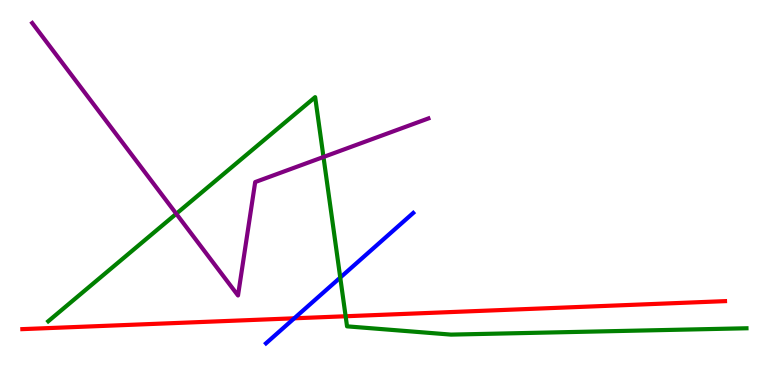[{'lines': ['blue', 'red'], 'intersections': [{'x': 3.8, 'y': 1.73}]}, {'lines': ['green', 'red'], 'intersections': [{'x': 4.46, 'y': 1.79}]}, {'lines': ['purple', 'red'], 'intersections': []}, {'lines': ['blue', 'green'], 'intersections': [{'x': 4.39, 'y': 2.79}]}, {'lines': ['blue', 'purple'], 'intersections': []}, {'lines': ['green', 'purple'], 'intersections': [{'x': 2.27, 'y': 4.45}, {'x': 4.17, 'y': 5.92}]}]